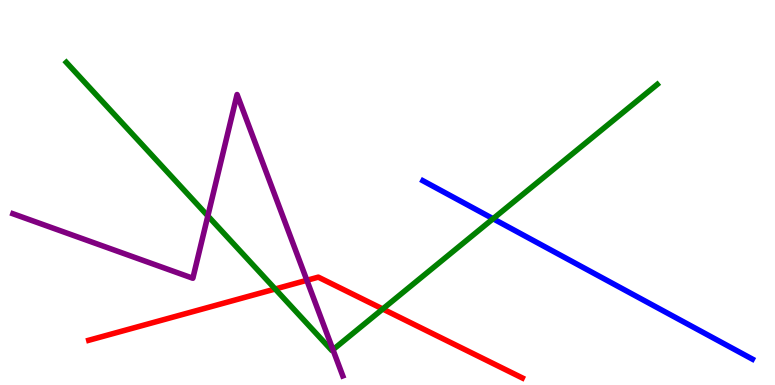[{'lines': ['blue', 'red'], 'intersections': []}, {'lines': ['green', 'red'], 'intersections': [{'x': 3.55, 'y': 2.49}, {'x': 4.94, 'y': 1.97}]}, {'lines': ['purple', 'red'], 'intersections': [{'x': 3.96, 'y': 2.72}]}, {'lines': ['blue', 'green'], 'intersections': [{'x': 6.36, 'y': 4.32}]}, {'lines': ['blue', 'purple'], 'intersections': []}, {'lines': ['green', 'purple'], 'intersections': [{'x': 2.68, 'y': 4.39}, {'x': 4.3, 'y': 0.917}]}]